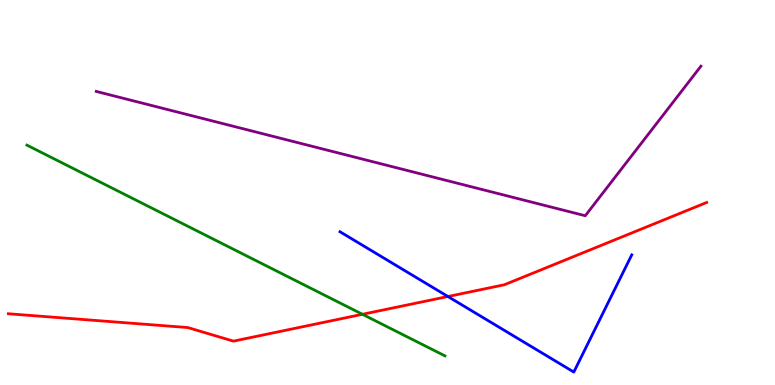[{'lines': ['blue', 'red'], 'intersections': [{'x': 5.78, 'y': 2.3}]}, {'lines': ['green', 'red'], 'intersections': [{'x': 4.68, 'y': 1.84}]}, {'lines': ['purple', 'red'], 'intersections': []}, {'lines': ['blue', 'green'], 'intersections': []}, {'lines': ['blue', 'purple'], 'intersections': []}, {'lines': ['green', 'purple'], 'intersections': []}]